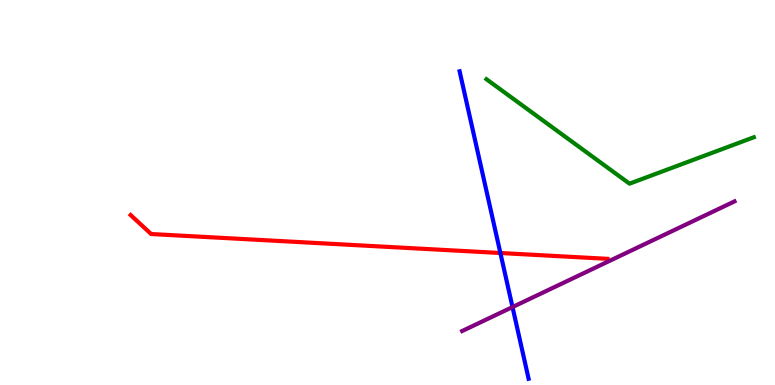[{'lines': ['blue', 'red'], 'intersections': [{'x': 6.46, 'y': 3.43}]}, {'lines': ['green', 'red'], 'intersections': []}, {'lines': ['purple', 'red'], 'intersections': []}, {'lines': ['blue', 'green'], 'intersections': []}, {'lines': ['blue', 'purple'], 'intersections': [{'x': 6.61, 'y': 2.02}]}, {'lines': ['green', 'purple'], 'intersections': []}]